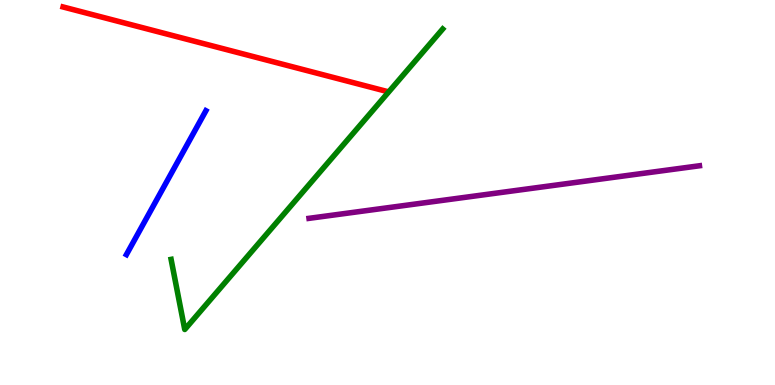[{'lines': ['blue', 'red'], 'intersections': []}, {'lines': ['green', 'red'], 'intersections': []}, {'lines': ['purple', 'red'], 'intersections': []}, {'lines': ['blue', 'green'], 'intersections': []}, {'lines': ['blue', 'purple'], 'intersections': []}, {'lines': ['green', 'purple'], 'intersections': []}]